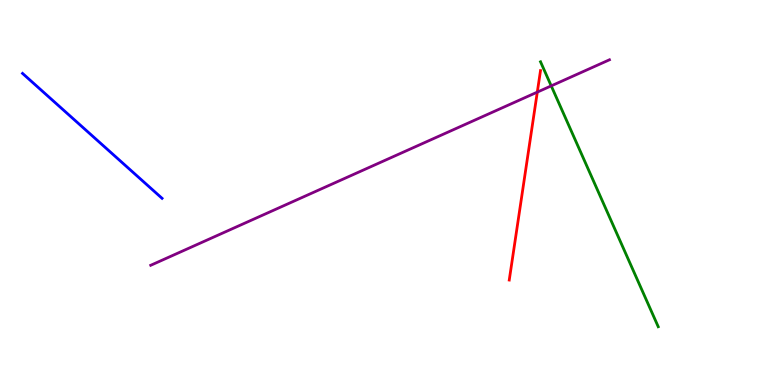[{'lines': ['blue', 'red'], 'intersections': []}, {'lines': ['green', 'red'], 'intersections': []}, {'lines': ['purple', 'red'], 'intersections': [{'x': 6.93, 'y': 7.61}]}, {'lines': ['blue', 'green'], 'intersections': []}, {'lines': ['blue', 'purple'], 'intersections': []}, {'lines': ['green', 'purple'], 'intersections': [{'x': 7.11, 'y': 7.77}]}]